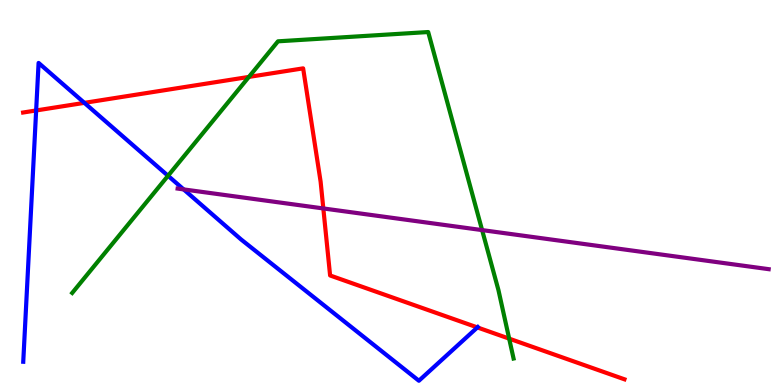[{'lines': ['blue', 'red'], 'intersections': [{'x': 0.466, 'y': 7.13}, {'x': 1.09, 'y': 7.33}, {'x': 6.16, 'y': 1.5}]}, {'lines': ['green', 'red'], 'intersections': [{'x': 3.21, 'y': 8.0}, {'x': 6.57, 'y': 1.2}]}, {'lines': ['purple', 'red'], 'intersections': [{'x': 4.17, 'y': 4.59}]}, {'lines': ['blue', 'green'], 'intersections': [{'x': 2.17, 'y': 5.43}]}, {'lines': ['blue', 'purple'], 'intersections': [{'x': 2.37, 'y': 5.08}]}, {'lines': ['green', 'purple'], 'intersections': [{'x': 6.22, 'y': 4.02}]}]